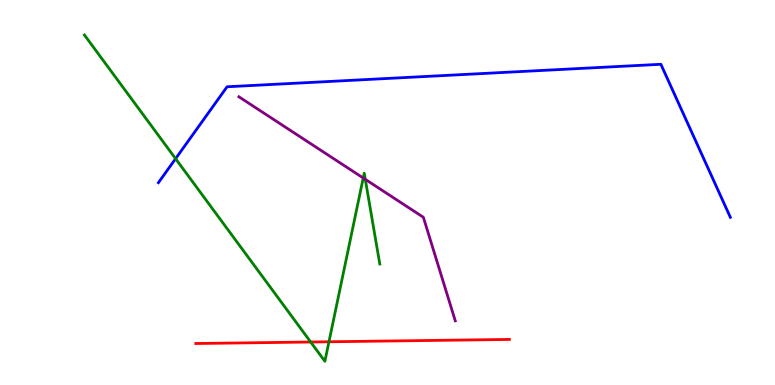[{'lines': ['blue', 'red'], 'intersections': []}, {'lines': ['green', 'red'], 'intersections': [{'x': 4.01, 'y': 1.12}, {'x': 4.24, 'y': 1.12}]}, {'lines': ['purple', 'red'], 'intersections': []}, {'lines': ['blue', 'green'], 'intersections': [{'x': 2.27, 'y': 5.88}]}, {'lines': ['blue', 'purple'], 'intersections': []}, {'lines': ['green', 'purple'], 'intersections': [{'x': 4.69, 'y': 5.38}, {'x': 4.71, 'y': 5.34}]}]